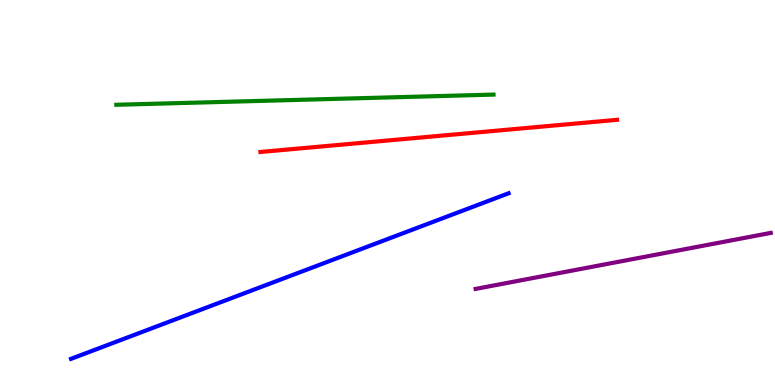[{'lines': ['blue', 'red'], 'intersections': []}, {'lines': ['green', 'red'], 'intersections': []}, {'lines': ['purple', 'red'], 'intersections': []}, {'lines': ['blue', 'green'], 'intersections': []}, {'lines': ['blue', 'purple'], 'intersections': []}, {'lines': ['green', 'purple'], 'intersections': []}]